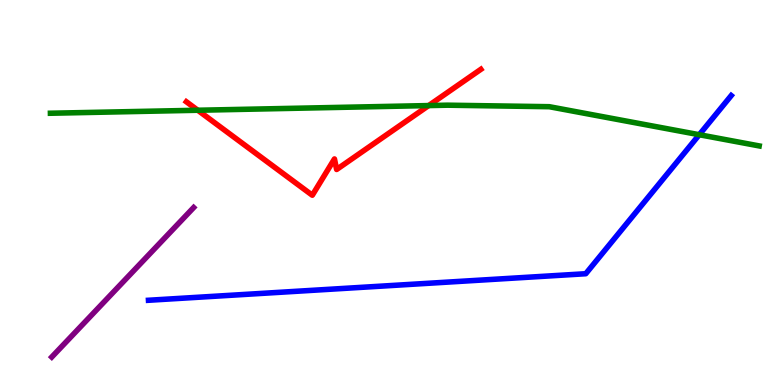[{'lines': ['blue', 'red'], 'intersections': []}, {'lines': ['green', 'red'], 'intersections': [{'x': 2.55, 'y': 7.14}, {'x': 5.53, 'y': 7.26}]}, {'lines': ['purple', 'red'], 'intersections': []}, {'lines': ['blue', 'green'], 'intersections': [{'x': 9.02, 'y': 6.5}]}, {'lines': ['blue', 'purple'], 'intersections': []}, {'lines': ['green', 'purple'], 'intersections': []}]